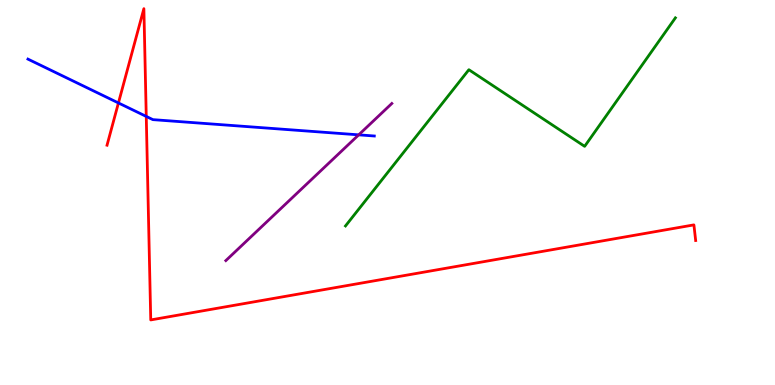[{'lines': ['blue', 'red'], 'intersections': [{'x': 1.53, 'y': 7.33}, {'x': 1.89, 'y': 6.98}]}, {'lines': ['green', 'red'], 'intersections': []}, {'lines': ['purple', 'red'], 'intersections': []}, {'lines': ['blue', 'green'], 'intersections': []}, {'lines': ['blue', 'purple'], 'intersections': [{'x': 4.63, 'y': 6.5}]}, {'lines': ['green', 'purple'], 'intersections': []}]